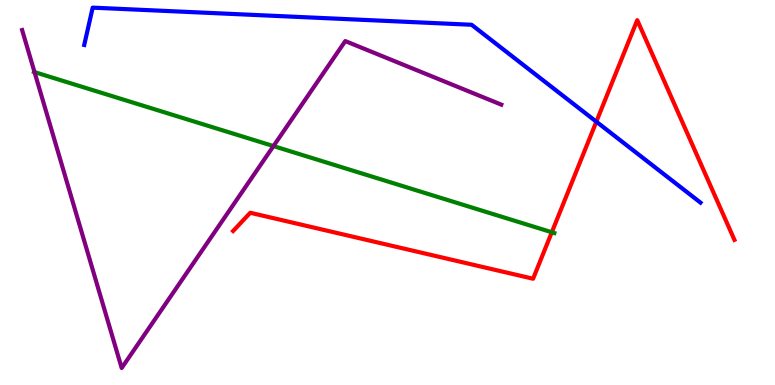[{'lines': ['blue', 'red'], 'intersections': [{'x': 7.69, 'y': 6.84}]}, {'lines': ['green', 'red'], 'intersections': [{'x': 7.12, 'y': 3.97}]}, {'lines': ['purple', 'red'], 'intersections': []}, {'lines': ['blue', 'green'], 'intersections': []}, {'lines': ['blue', 'purple'], 'intersections': []}, {'lines': ['green', 'purple'], 'intersections': [{'x': 0.445, 'y': 8.13}, {'x': 3.53, 'y': 6.21}]}]